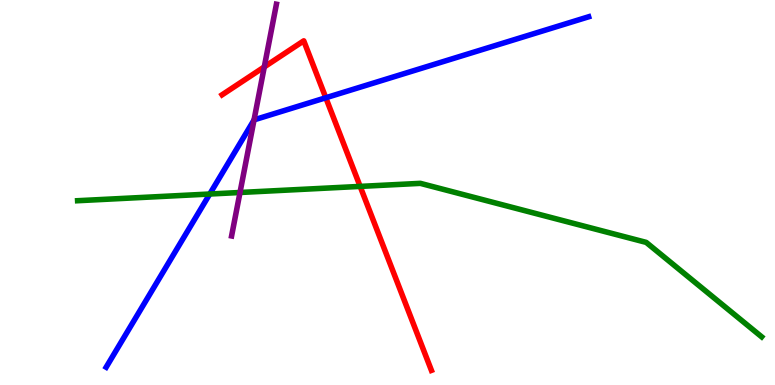[{'lines': ['blue', 'red'], 'intersections': [{'x': 4.2, 'y': 7.46}]}, {'lines': ['green', 'red'], 'intersections': [{'x': 4.65, 'y': 5.16}]}, {'lines': ['purple', 'red'], 'intersections': [{'x': 3.41, 'y': 8.26}]}, {'lines': ['blue', 'green'], 'intersections': [{'x': 2.71, 'y': 4.96}]}, {'lines': ['blue', 'purple'], 'intersections': [{'x': 3.28, 'y': 6.88}]}, {'lines': ['green', 'purple'], 'intersections': [{'x': 3.1, 'y': 5.0}]}]